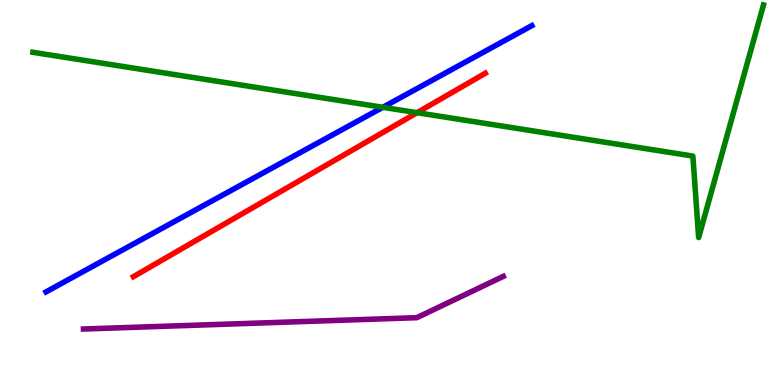[{'lines': ['blue', 'red'], 'intersections': []}, {'lines': ['green', 'red'], 'intersections': [{'x': 5.38, 'y': 7.07}]}, {'lines': ['purple', 'red'], 'intersections': []}, {'lines': ['blue', 'green'], 'intersections': [{'x': 4.94, 'y': 7.21}]}, {'lines': ['blue', 'purple'], 'intersections': []}, {'lines': ['green', 'purple'], 'intersections': []}]